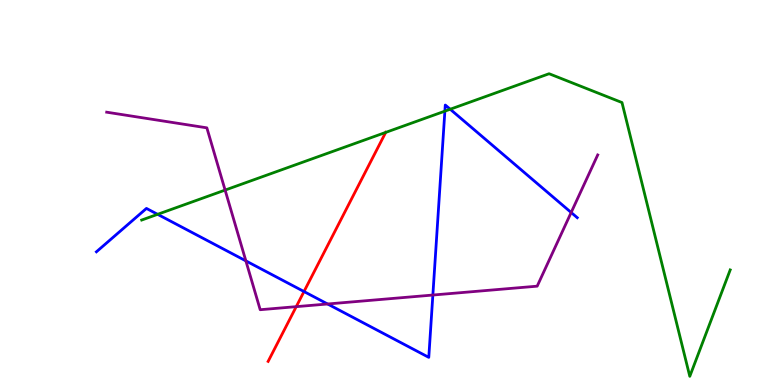[{'lines': ['blue', 'red'], 'intersections': [{'x': 3.92, 'y': 2.43}]}, {'lines': ['green', 'red'], 'intersections': [{'x': 4.98, 'y': 6.56}]}, {'lines': ['purple', 'red'], 'intersections': [{'x': 3.82, 'y': 2.03}]}, {'lines': ['blue', 'green'], 'intersections': [{'x': 2.03, 'y': 4.43}, {'x': 5.74, 'y': 7.11}, {'x': 5.81, 'y': 7.16}]}, {'lines': ['blue', 'purple'], 'intersections': [{'x': 3.17, 'y': 3.22}, {'x': 4.23, 'y': 2.1}, {'x': 5.59, 'y': 2.34}, {'x': 7.37, 'y': 4.48}]}, {'lines': ['green', 'purple'], 'intersections': [{'x': 2.9, 'y': 5.06}]}]